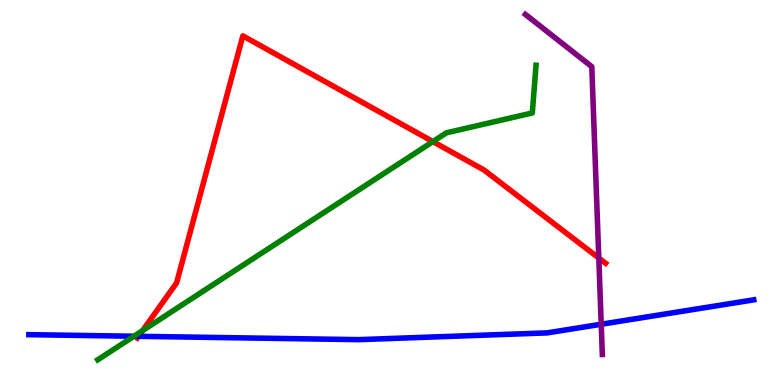[{'lines': ['blue', 'red'], 'intersections': [{'x': 1.79, 'y': 1.26}]}, {'lines': ['green', 'red'], 'intersections': [{'x': 1.84, 'y': 1.41}, {'x': 5.59, 'y': 6.32}]}, {'lines': ['purple', 'red'], 'intersections': [{'x': 7.73, 'y': 3.3}]}, {'lines': ['blue', 'green'], 'intersections': [{'x': 1.73, 'y': 1.27}]}, {'lines': ['blue', 'purple'], 'intersections': [{'x': 7.76, 'y': 1.58}]}, {'lines': ['green', 'purple'], 'intersections': []}]